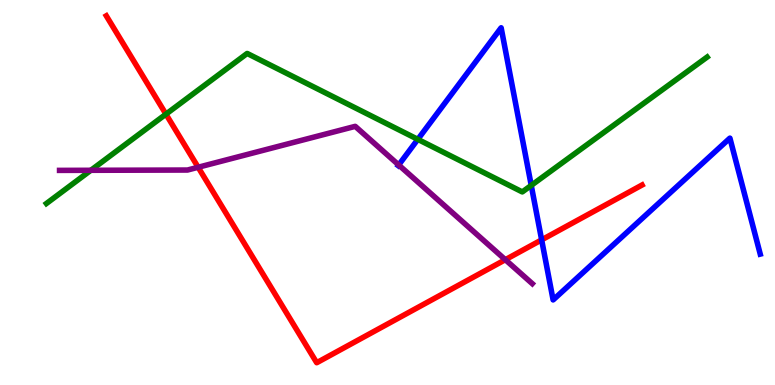[{'lines': ['blue', 'red'], 'intersections': [{'x': 6.99, 'y': 3.77}]}, {'lines': ['green', 'red'], 'intersections': [{'x': 2.14, 'y': 7.03}]}, {'lines': ['purple', 'red'], 'intersections': [{'x': 2.56, 'y': 5.66}, {'x': 6.52, 'y': 3.25}]}, {'lines': ['blue', 'green'], 'intersections': [{'x': 5.39, 'y': 6.38}, {'x': 6.85, 'y': 5.18}]}, {'lines': ['blue', 'purple'], 'intersections': [{'x': 5.14, 'y': 5.72}]}, {'lines': ['green', 'purple'], 'intersections': [{'x': 1.17, 'y': 5.58}]}]